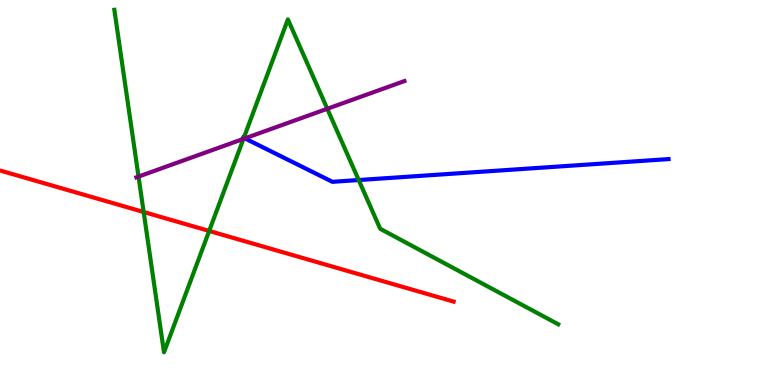[{'lines': ['blue', 'red'], 'intersections': []}, {'lines': ['green', 'red'], 'intersections': [{'x': 1.85, 'y': 4.49}, {'x': 2.7, 'y': 4.0}]}, {'lines': ['purple', 'red'], 'intersections': []}, {'lines': ['blue', 'green'], 'intersections': [{'x': 3.15, 'y': 6.42}, {'x': 4.63, 'y': 5.32}]}, {'lines': ['blue', 'purple'], 'intersections': [{'x': 3.16, 'y': 6.41}]}, {'lines': ['green', 'purple'], 'intersections': [{'x': 1.79, 'y': 5.41}, {'x': 3.14, 'y': 6.39}, {'x': 4.22, 'y': 7.17}]}]